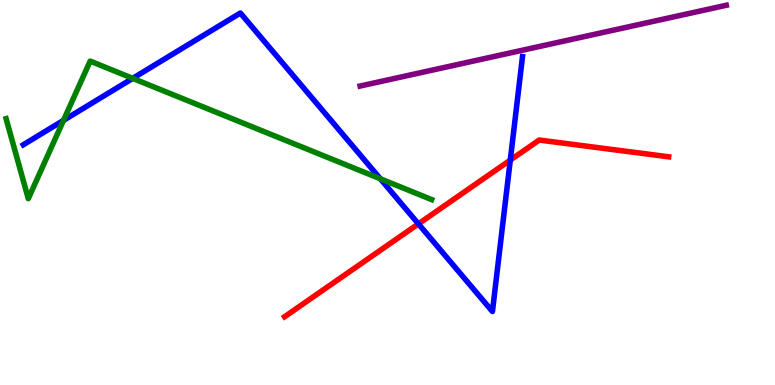[{'lines': ['blue', 'red'], 'intersections': [{'x': 5.4, 'y': 4.19}, {'x': 6.58, 'y': 5.84}]}, {'lines': ['green', 'red'], 'intersections': []}, {'lines': ['purple', 'red'], 'intersections': []}, {'lines': ['blue', 'green'], 'intersections': [{'x': 0.819, 'y': 6.87}, {'x': 1.71, 'y': 7.96}, {'x': 4.91, 'y': 5.36}]}, {'lines': ['blue', 'purple'], 'intersections': []}, {'lines': ['green', 'purple'], 'intersections': []}]